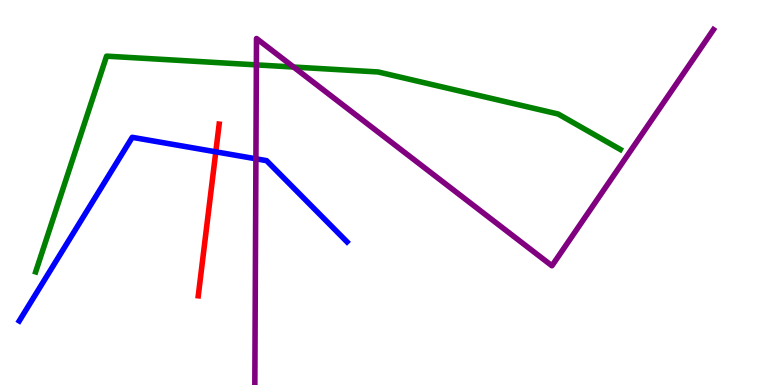[{'lines': ['blue', 'red'], 'intersections': [{'x': 2.78, 'y': 6.06}]}, {'lines': ['green', 'red'], 'intersections': []}, {'lines': ['purple', 'red'], 'intersections': []}, {'lines': ['blue', 'green'], 'intersections': []}, {'lines': ['blue', 'purple'], 'intersections': [{'x': 3.3, 'y': 5.88}]}, {'lines': ['green', 'purple'], 'intersections': [{'x': 3.31, 'y': 8.31}, {'x': 3.79, 'y': 8.26}]}]